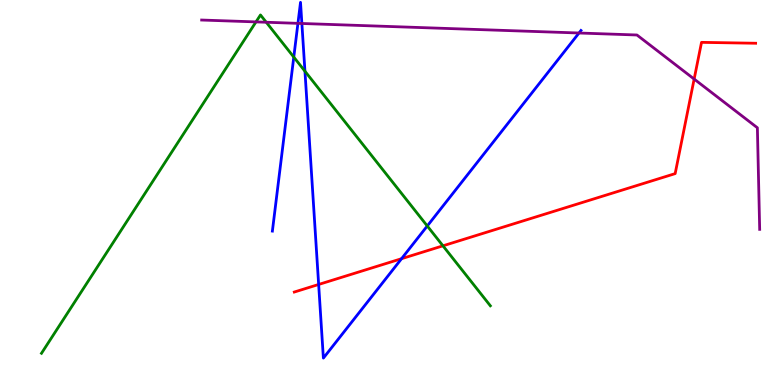[{'lines': ['blue', 'red'], 'intersections': [{'x': 4.11, 'y': 2.61}, {'x': 5.18, 'y': 3.28}]}, {'lines': ['green', 'red'], 'intersections': [{'x': 5.72, 'y': 3.62}]}, {'lines': ['purple', 'red'], 'intersections': [{'x': 8.96, 'y': 7.95}]}, {'lines': ['blue', 'green'], 'intersections': [{'x': 3.79, 'y': 8.52}, {'x': 3.93, 'y': 8.15}, {'x': 5.51, 'y': 4.13}]}, {'lines': ['blue', 'purple'], 'intersections': [{'x': 3.84, 'y': 9.39}, {'x': 3.9, 'y': 9.39}, {'x': 7.47, 'y': 9.14}]}, {'lines': ['green', 'purple'], 'intersections': [{'x': 3.3, 'y': 9.43}, {'x': 3.44, 'y': 9.42}]}]